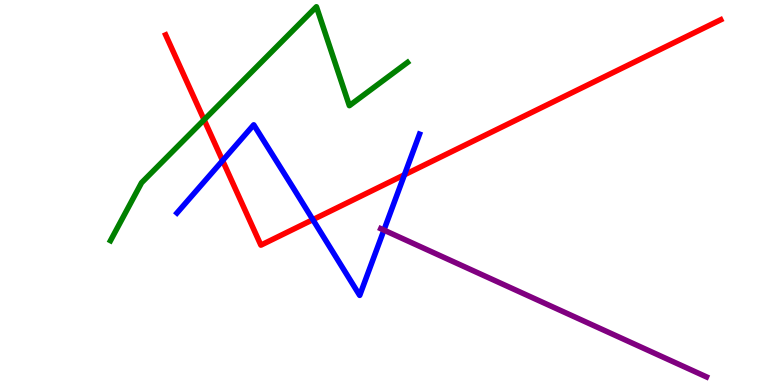[{'lines': ['blue', 'red'], 'intersections': [{'x': 2.87, 'y': 5.83}, {'x': 4.04, 'y': 4.29}, {'x': 5.22, 'y': 5.46}]}, {'lines': ['green', 'red'], 'intersections': [{'x': 2.63, 'y': 6.89}]}, {'lines': ['purple', 'red'], 'intersections': []}, {'lines': ['blue', 'green'], 'intersections': []}, {'lines': ['blue', 'purple'], 'intersections': [{'x': 4.95, 'y': 4.02}]}, {'lines': ['green', 'purple'], 'intersections': []}]